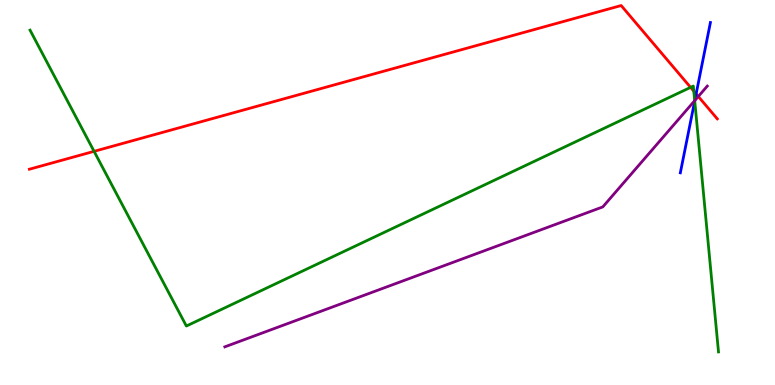[{'lines': ['blue', 'red'], 'intersections': [{'x': 8.98, 'y': 7.56}]}, {'lines': ['green', 'red'], 'intersections': [{'x': 1.21, 'y': 6.07}, {'x': 8.91, 'y': 7.73}, {'x': 8.95, 'y': 7.63}]}, {'lines': ['purple', 'red'], 'intersections': [{'x': 9.01, 'y': 7.49}]}, {'lines': ['blue', 'green'], 'intersections': [{'x': 8.96, 'y': 7.38}]}, {'lines': ['blue', 'purple'], 'intersections': [{'x': 8.97, 'y': 7.39}]}, {'lines': ['green', 'purple'], 'intersections': [{'x': 8.96, 'y': 7.39}]}]